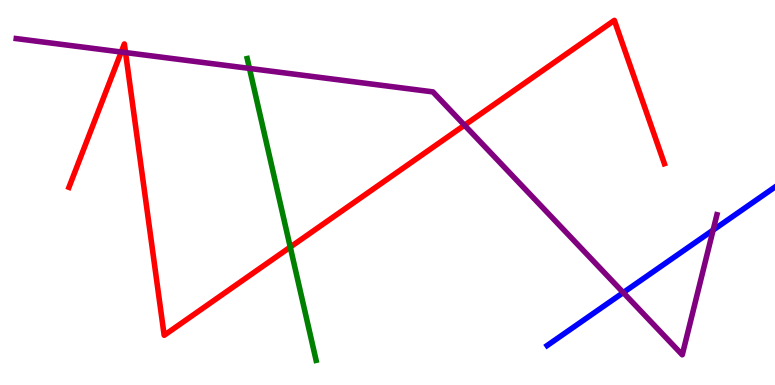[{'lines': ['blue', 'red'], 'intersections': []}, {'lines': ['green', 'red'], 'intersections': [{'x': 3.75, 'y': 3.58}]}, {'lines': ['purple', 'red'], 'intersections': [{'x': 1.56, 'y': 8.65}, {'x': 1.62, 'y': 8.63}, {'x': 5.99, 'y': 6.75}]}, {'lines': ['blue', 'green'], 'intersections': []}, {'lines': ['blue', 'purple'], 'intersections': [{'x': 8.04, 'y': 2.4}, {'x': 9.2, 'y': 4.02}]}, {'lines': ['green', 'purple'], 'intersections': [{'x': 3.22, 'y': 8.22}]}]